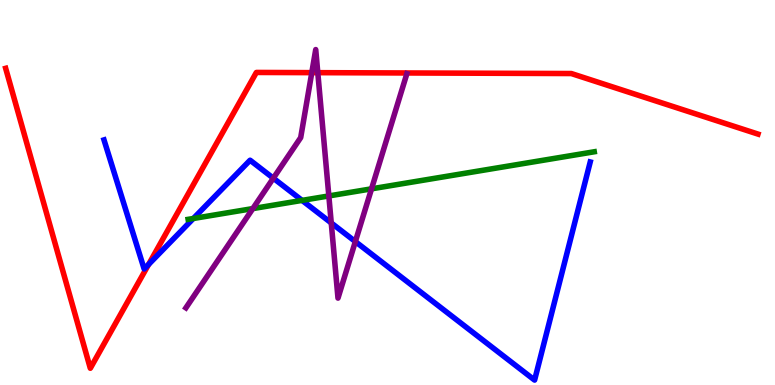[{'lines': ['blue', 'red'], 'intersections': [{'x': 1.92, 'y': 3.13}]}, {'lines': ['green', 'red'], 'intersections': []}, {'lines': ['purple', 'red'], 'intersections': [{'x': 4.02, 'y': 8.11}, {'x': 4.1, 'y': 8.11}]}, {'lines': ['blue', 'green'], 'intersections': [{'x': 2.49, 'y': 4.33}, {'x': 3.9, 'y': 4.79}]}, {'lines': ['blue', 'purple'], 'intersections': [{'x': 3.53, 'y': 5.37}, {'x': 4.27, 'y': 4.21}, {'x': 4.59, 'y': 3.73}]}, {'lines': ['green', 'purple'], 'intersections': [{'x': 3.26, 'y': 4.58}, {'x': 4.24, 'y': 4.91}, {'x': 4.79, 'y': 5.1}]}]